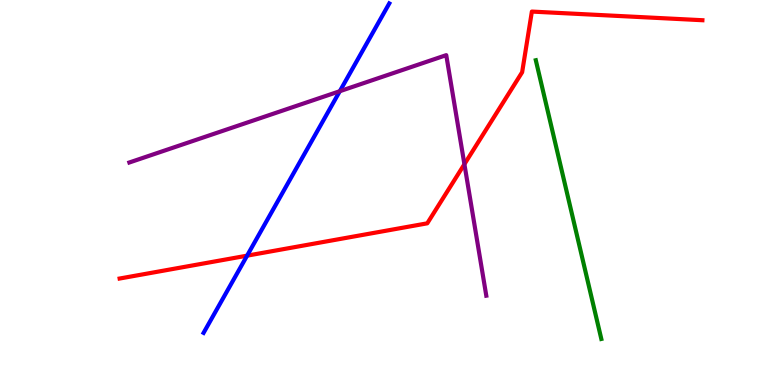[{'lines': ['blue', 'red'], 'intersections': [{'x': 3.19, 'y': 3.36}]}, {'lines': ['green', 'red'], 'intersections': []}, {'lines': ['purple', 'red'], 'intersections': [{'x': 5.99, 'y': 5.74}]}, {'lines': ['blue', 'green'], 'intersections': []}, {'lines': ['blue', 'purple'], 'intersections': [{'x': 4.38, 'y': 7.63}]}, {'lines': ['green', 'purple'], 'intersections': []}]